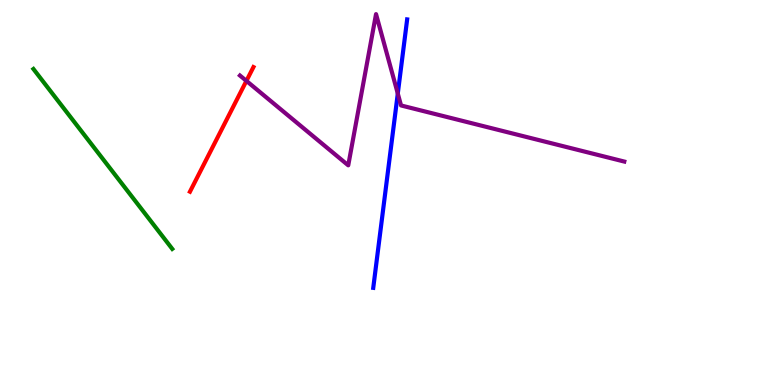[{'lines': ['blue', 'red'], 'intersections': []}, {'lines': ['green', 'red'], 'intersections': []}, {'lines': ['purple', 'red'], 'intersections': [{'x': 3.18, 'y': 7.9}]}, {'lines': ['blue', 'green'], 'intersections': []}, {'lines': ['blue', 'purple'], 'intersections': [{'x': 5.13, 'y': 7.57}]}, {'lines': ['green', 'purple'], 'intersections': []}]